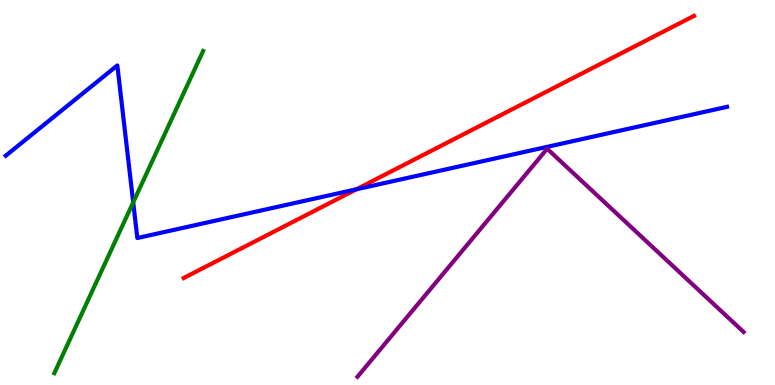[{'lines': ['blue', 'red'], 'intersections': [{'x': 4.6, 'y': 5.08}]}, {'lines': ['green', 'red'], 'intersections': []}, {'lines': ['purple', 'red'], 'intersections': []}, {'lines': ['blue', 'green'], 'intersections': [{'x': 1.72, 'y': 4.74}]}, {'lines': ['blue', 'purple'], 'intersections': []}, {'lines': ['green', 'purple'], 'intersections': []}]